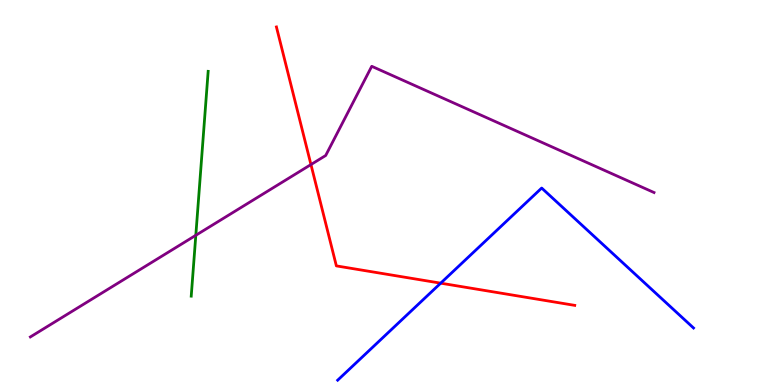[{'lines': ['blue', 'red'], 'intersections': [{'x': 5.69, 'y': 2.64}]}, {'lines': ['green', 'red'], 'intersections': []}, {'lines': ['purple', 'red'], 'intersections': [{'x': 4.01, 'y': 5.73}]}, {'lines': ['blue', 'green'], 'intersections': []}, {'lines': ['blue', 'purple'], 'intersections': []}, {'lines': ['green', 'purple'], 'intersections': [{'x': 2.53, 'y': 3.89}]}]